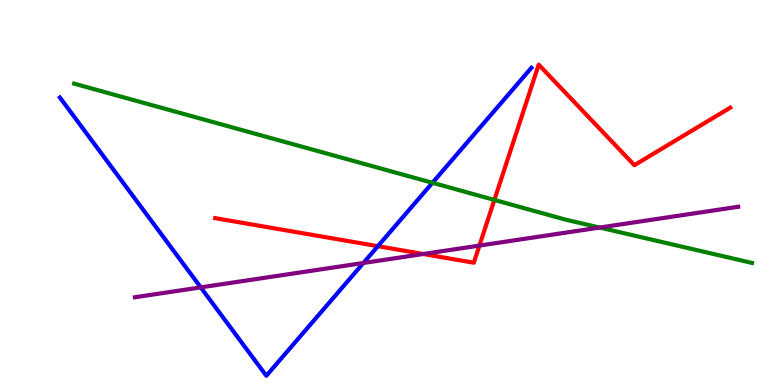[{'lines': ['blue', 'red'], 'intersections': [{'x': 4.88, 'y': 3.61}]}, {'lines': ['green', 'red'], 'intersections': [{'x': 6.38, 'y': 4.81}]}, {'lines': ['purple', 'red'], 'intersections': [{'x': 5.46, 'y': 3.4}, {'x': 6.19, 'y': 3.62}]}, {'lines': ['blue', 'green'], 'intersections': [{'x': 5.58, 'y': 5.25}]}, {'lines': ['blue', 'purple'], 'intersections': [{'x': 2.59, 'y': 2.54}, {'x': 4.69, 'y': 3.17}]}, {'lines': ['green', 'purple'], 'intersections': [{'x': 7.74, 'y': 4.09}]}]